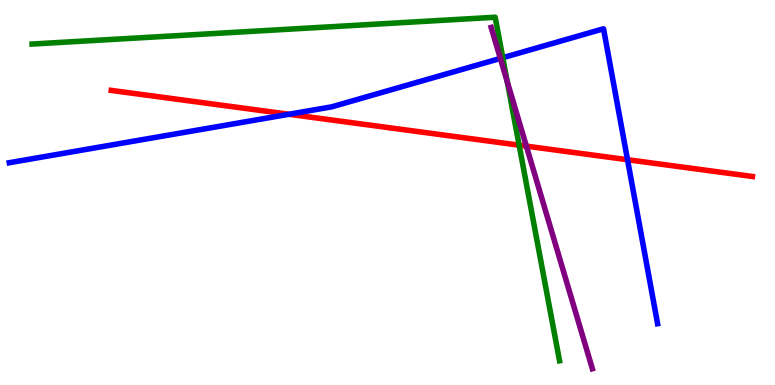[{'lines': ['blue', 'red'], 'intersections': [{'x': 3.73, 'y': 7.03}, {'x': 8.1, 'y': 5.85}]}, {'lines': ['green', 'red'], 'intersections': [{'x': 6.7, 'y': 6.23}]}, {'lines': ['purple', 'red'], 'intersections': [{'x': 6.79, 'y': 6.2}]}, {'lines': ['blue', 'green'], 'intersections': [{'x': 6.49, 'y': 8.5}]}, {'lines': ['blue', 'purple'], 'intersections': [{'x': 6.46, 'y': 8.48}]}, {'lines': ['green', 'purple'], 'intersections': [{'x': 6.55, 'y': 7.88}]}]